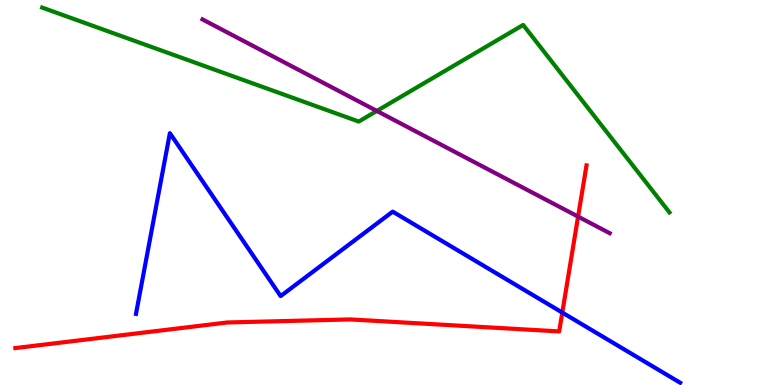[{'lines': ['blue', 'red'], 'intersections': [{'x': 7.26, 'y': 1.88}]}, {'lines': ['green', 'red'], 'intersections': []}, {'lines': ['purple', 'red'], 'intersections': [{'x': 7.46, 'y': 4.37}]}, {'lines': ['blue', 'green'], 'intersections': []}, {'lines': ['blue', 'purple'], 'intersections': []}, {'lines': ['green', 'purple'], 'intersections': [{'x': 4.86, 'y': 7.12}]}]